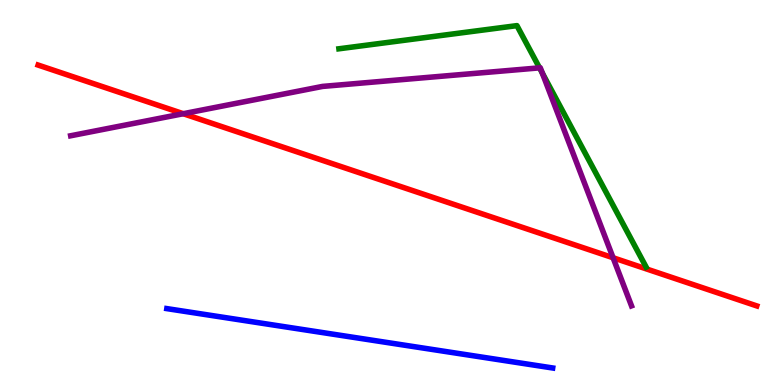[{'lines': ['blue', 'red'], 'intersections': []}, {'lines': ['green', 'red'], 'intersections': []}, {'lines': ['purple', 'red'], 'intersections': [{'x': 2.36, 'y': 7.05}, {'x': 7.91, 'y': 3.31}]}, {'lines': ['blue', 'green'], 'intersections': []}, {'lines': ['blue', 'purple'], 'intersections': []}, {'lines': ['green', 'purple'], 'intersections': [{'x': 6.96, 'y': 8.24}, {'x': 7.0, 'y': 8.1}]}]